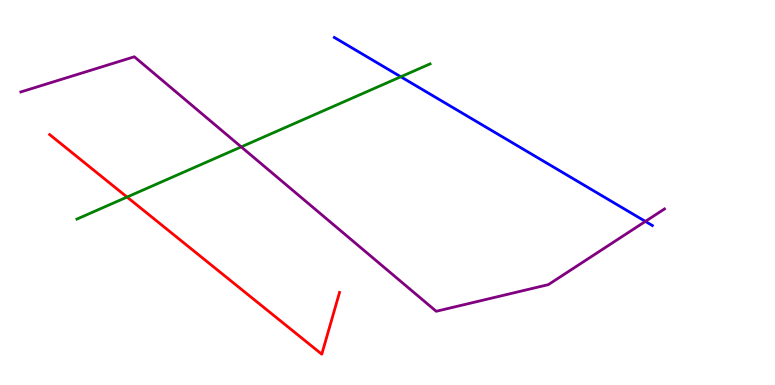[{'lines': ['blue', 'red'], 'intersections': []}, {'lines': ['green', 'red'], 'intersections': [{'x': 1.64, 'y': 4.88}]}, {'lines': ['purple', 'red'], 'intersections': []}, {'lines': ['blue', 'green'], 'intersections': [{'x': 5.17, 'y': 8.01}]}, {'lines': ['blue', 'purple'], 'intersections': [{'x': 8.33, 'y': 4.25}]}, {'lines': ['green', 'purple'], 'intersections': [{'x': 3.11, 'y': 6.18}]}]